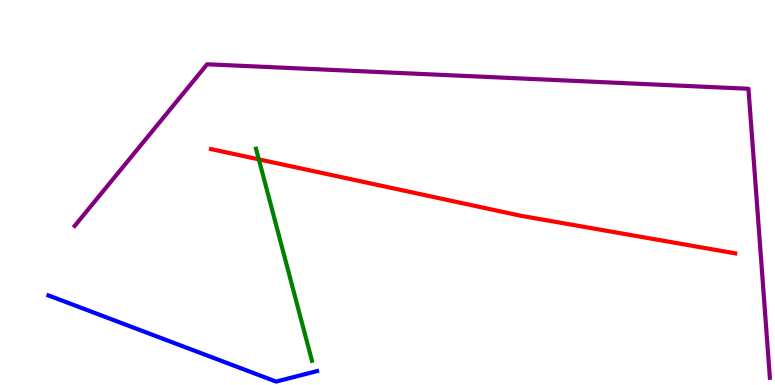[{'lines': ['blue', 'red'], 'intersections': []}, {'lines': ['green', 'red'], 'intersections': [{'x': 3.34, 'y': 5.86}]}, {'lines': ['purple', 'red'], 'intersections': []}, {'lines': ['blue', 'green'], 'intersections': []}, {'lines': ['blue', 'purple'], 'intersections': []}, {'lines': ['green', 'purple'], 'intersections': []}]